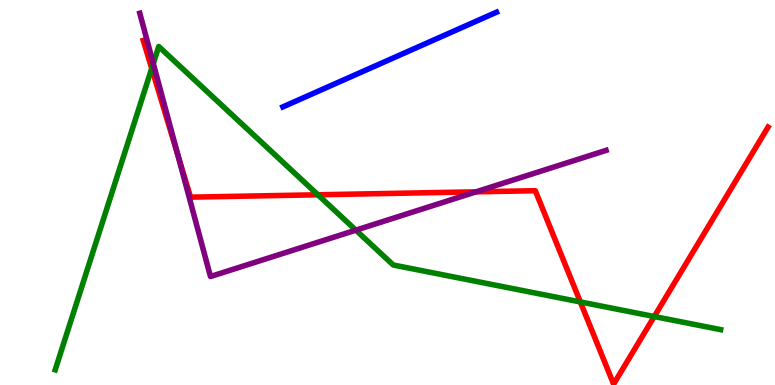[{'lines': ['blue', 'red'], 'intersections': []}, {'lines': ['green', 'red'], 'intersections': [{'x': 1.96, 'y': 8.22}, {'x': 4.1, 'y': 4.94}, {'x': 7.49, 'y': 2.16}, {'x': 8.44, 'y': 1.78}]}, {'lines': ['purple', 'red'], 'intersections': [{'x': 2.3, 'y': 5.97}, {'x': 6.14, 'y': 5.02}]}, {'lines': ['blue', 'green'], 'intersections': []}, {'lines': ['blue', 'purple'], 'intersections': []}, {'lines': ['green', 'purple'], 'intersections': [{'x': 1.98, 'y': 8.35}, {'x': 4.59, 'y': 4.02}]}]